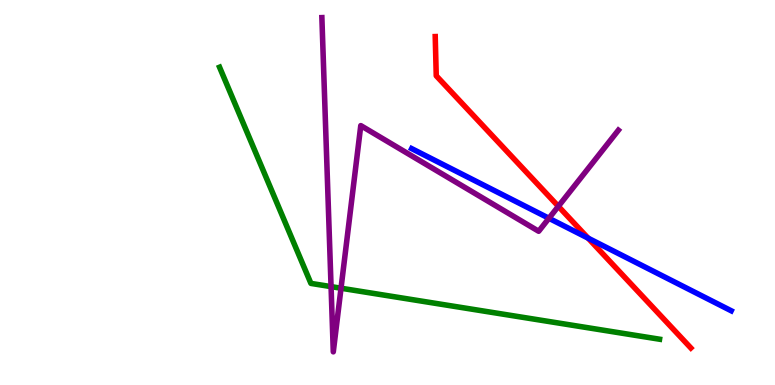[{'lines': ['blue', 'red'], 'intersections': [{'x': 7.59, 'y': 3.81}]}, {'lines': ['green', 'red'], 'intersections': []}, {'lines': ['purple', 'red'], 'intersections': [{'x': 7.2, 'y': 4.64}]}, {'lines': ['blue', 'green'], 'intersections': []}, {'lines': ['blue', 'purple'], 'intersections': [{'x': 7.08, 'y': 4.33}]}, {'lines': ['green', 'purple'], 'intersections': [{'x': 4.27, 'y': 2.56}, {'x': 4.4, 'y': 2.51}]}]